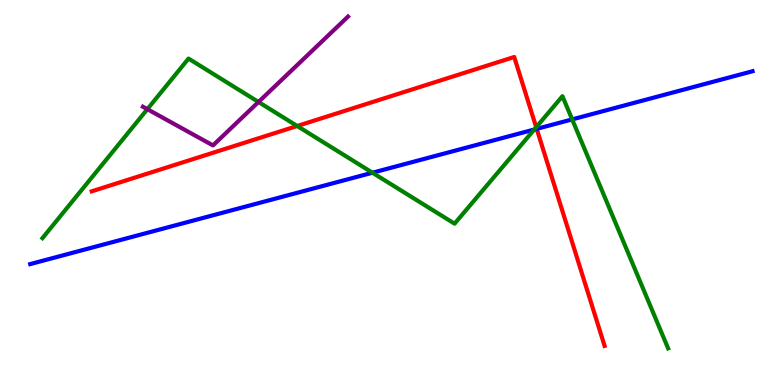[{'lines': ['blue', 'red'], 'intersections': [{'x': 6.93, 'y': 6.65}]}, {'lines': ['green', 'red'], 'intersections': [{'x': 3.83, 'y': 6.73}, {'x': 6.92, 'y': 6.7}]}, {'lines': ['purple', 'red'], 'intersections': []}, {'lines': ['blue', 'green'], 'intersections': [{'x': 4.81, 'y': 5.51}, {'x': 6.89, 'y': 6.64}, {'x': 7.38, 'y': 6.9}]}, {'lines': ['blue', 'purple'], 'intersections': []}, {'lines': ['green', 'purple'], 'intersections': [{'x': 1.9, 'y': 7.16}, {'x': 3.34, 'y': 7.35}]}]